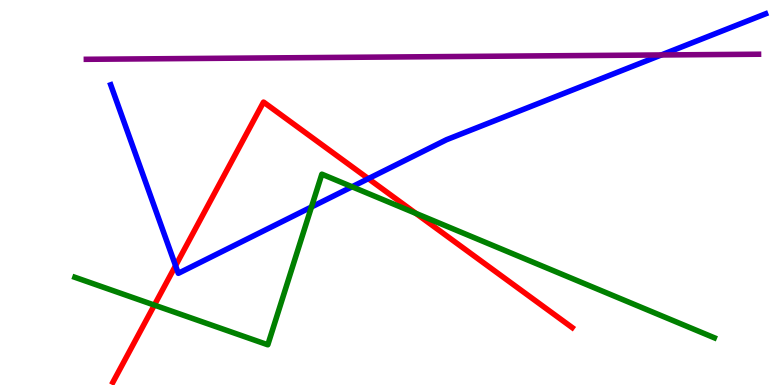[{'lines': ['blue', 'red'], 'intersections': [{'x': 2.27, 'y': 3.1}, {'x': 4.75, 'y': 5.36}]}, {'lines': ['green', 'red'], 'intersections': [{'x': 1.99, 'y': 2.08}, {'x': 5.37, 'y': 4.46}]}, {'lines': ['purple', 'red'], 'intersections': []}, {'lines': ['blue', 'green'], 'intersections': [{'x': 4.02, 'y': 4.62}, {'x': 4.54, 'y': 5.15}]}, {'lines': ['blue', 'purple'], 'intersections': [{'x': 8.53, 'y': 8.57}]}, {'lines': ['green', 'purple'], 'intersections': []}]